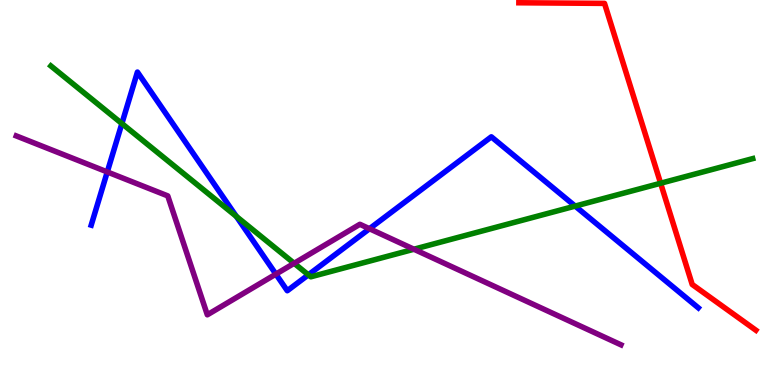[{'lines': ['blue', 'red'], 'intersections': []}, {'lines': ['green', 'red'], 'intersections': [{'x': 8.52, 'y': 5.24}]}, {'lines': ['purple', 'red'], 'intersections': []}, {'lines': ['blue', 'green'], 'intersections': [{'x': 1.57, 'y': 6.79}, {'x': 3.05, 'y': 4.38}, {'x': 3.98, 'y': 2.86}, {'x': 7.42, 'y': 4.65}]}, {'lines': ['blue', 'purple'], 'intersections': [{'x': 1.38, 'y': 5.53}, {'x': 3.56, 'y': 2.88}, {'x': 4.77, 'y': 4.06}]}, {'lines': ['green', 'purple'], 'intersections': [{'x': 3.8, 'y': 3.16}, {'x': 5.34, 'y': 3.53}]}]